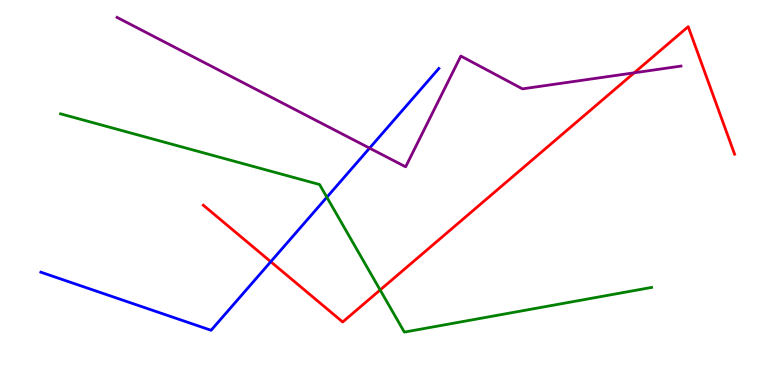[{'lines': ['blue', 'red'], 'intersections': [{'x': 3.49, 'y': 3.2}]}, {'lines': ['green', 'red'], 'intersections': [{'x': 4.91, 'y': 2.47}]}, {'lines': ['purple', 'red'], 'intersections': [{'x': 8.18, 'y': 8.11}]}, {'lines': ['blue', 'green'], 'intersections': [{'x': 4.22, 'y': 4.88}]}, {'lines': ['blue', 'purple'], 'intersections': [{'x': 4.77, 'y': 6.15}]}, {'lines': ['green', 'purple'], 'intersections': []}]